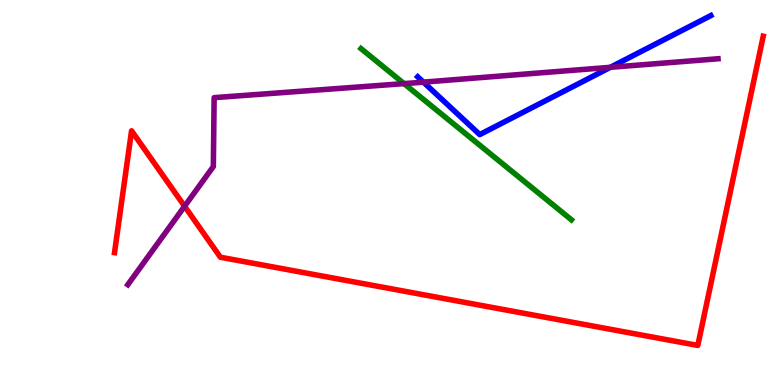[{'lines': ['blue', 'red'], 'intersections': []}, {'lines': ['green', 'red'], 'intersections': []}, {'lines': ['purple', 'red'], 'intersections': [{'x': 2.38, 'y': 4.64}]}, {'lines': ['blue', 'green'], 'intersections': []}, {'lines': ['blue', 'purple'], 'intersections': [{'x': 5.46, 'y': 7.87}, {'x': 7.88, 'y': 8.25}]}, {'lines': ['green', 'purple'], 'intersections': [{'x': 5.21, 'y': 7.83}]}]